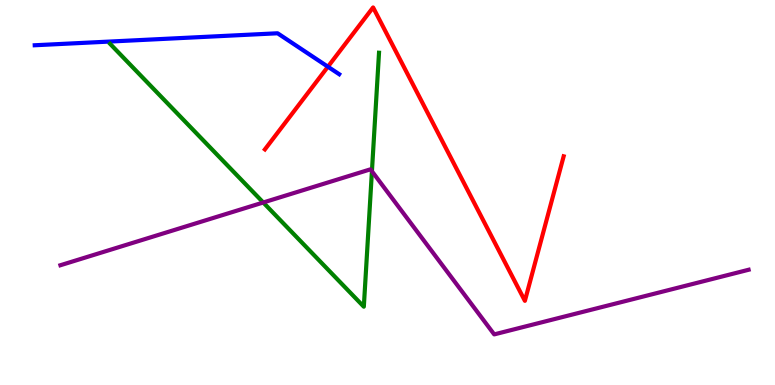[{'lines': ['blue', 'red'], 'intersections': [{'x': 4.23, 'y': 8.27}]}, {'lines': ['green', 'red'], 'intersections': []}, {'lines': ['purple', 'red'], 'intersections': []}, {'lines': ['blue', 'green'], 'intersections': []}, {'lines': ['blue', 'purple'], 'intersections': []}, {'lines': ['green', 'purple'], 'intersections': [{'x': 3.4, 'y': 4.74}, {'x': 4.8, 'y': 5.55}]}]